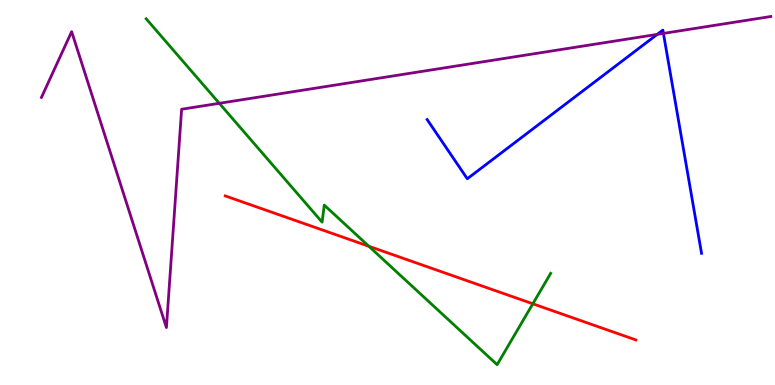[{'lines': ['blue', 'red'], 'intersections': []}, {'lines': ['green', 'red'], 'intersections': [{'x': 4.76, 'y': 3.6}, {'x': 6.88, 'y': 2.11}]}, {'lines': ['purple', 'red'], 'intersections': []}, {'lines': ['blue', 'green'], 'intersections': []}, {'lines': ['blue', 'purple'], 'intersections': [{'x': 8.48, 'y': 9.11}, {'x': 8.56, 'y': 9.13}]}, {'lines': ['green', 'purple'], 'intersections': [{'x': 2.83, 'y': 7.32}]}]